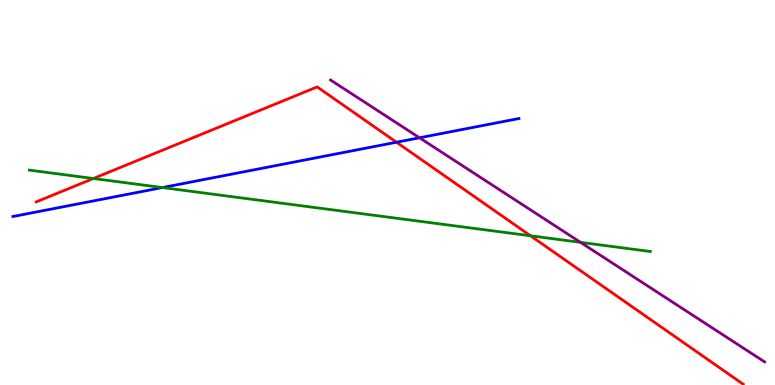[{'lines': ['blue', 'red'], 'intersections': [{'x': 5.12, 'y': 6.31}]}, {'lines': ['green', 'red'], 'intersections': [{'x': 1.2, 'y': 5.36}, {'x': 6.85, 'y': 3.88}]}, {'lines': ['purple', 'red'], 'intersections': []}, {'lines': ['blue', 'green'], 'intersections': [{'x': 2.1, 'y': 5.13}]}, {'lines': ['blue', 'purple'], 'intersections': [{'x': 5.41, 'y': 6.42}]}, {'lines': ['green', 'purple'], 'intersections': [{'x': 7.49, 'y': 3.71}]}]